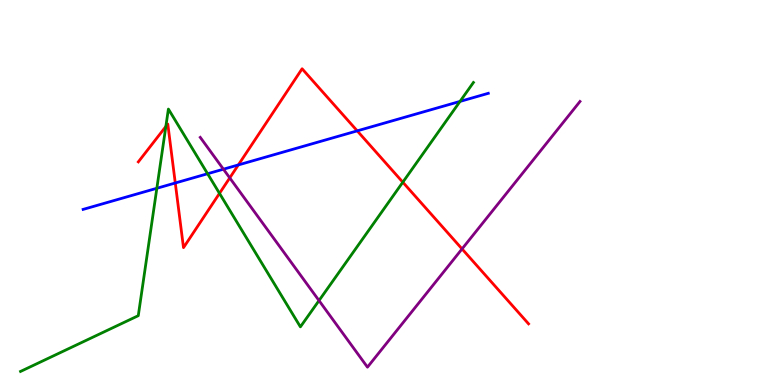[{'lines': ['blue', 'red'], 'intersections': [{'x': 2.26, 'y': 5.25}, {'x': 3.08, 'y': 5.72}, {'x': 4.61, 'y': 6.6}]}, {'lines': ['green', 'red'], 'intersections': [{'x': 2.14, 'y': 6.71}, {'x': 2.83, 'y': 4.98}, {'x': 5.2, 'y': 5.27}]}, {'lines': ['purple', 'red'], 'intersections': [{'x': 2.96, 'y': 5.38}, {'x': 5.96, 'y': 3.53}]}, {'lines': ['blue', 'green'], 'intersections': [{'x': 2.02, 'y': 5.11}, {'x': 2.68, 'y': 5.49}, {'x': 5.94, 'y': 7.37}]}, {'lines': ['blue', 'purple'], 'intersections': [{'x': 2.88, 'y': 5.61}]}, {'lines': ['green', 'purple'], 'intersections': [{'x': 4.12, 'y': 2.19}]}]